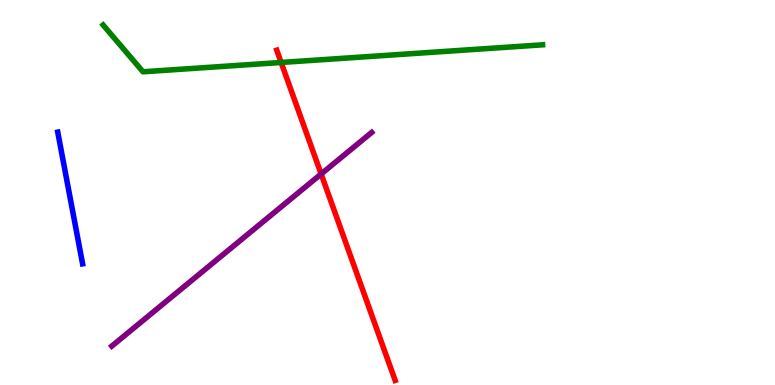[{'lines': ['blue', 'red'], 'intersections': []}, {'lines': ['green', 'red'], 'intersections': [{'x': 3.63, 'y': 8.38}]}, {'lines': ['purple', 'red'], 'intersections': [{'x': 4.14, 'y': 5.48}]}, {'lines': ['blue', 'green'], 'intersections': []}, {'lines': ['blue', 'purple'], 'intersections': []}, {'lines': ['green', 'purple'], 'intersections': []}]